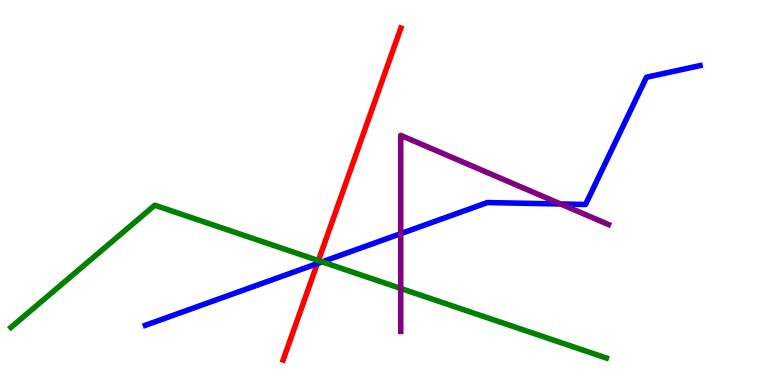[{'lines': ['blue', 'red'], 'intersections': [{'x': 4.09, 'y': 3.15}]}, {'lines': ['green', 'red'], 'intersections': [{'x': 4.11, 'y': 3.23}]}, {'lines': ['purple', 'red'], 'intersections': []}, {'lines': ['blue', 'green'], 'intersections': [{'x': 4.16, 'y': 3.2}]}, {'lines': ['blue', 'purple'], 'intersections': [{'x': 5.17, 'y': 3.93}, {'x': 7.23, 'y': 4.7}]}, {'lines': ['green', 'purple'], 'intersections': [{'x': 5.17, 'y': 2.51}]}]